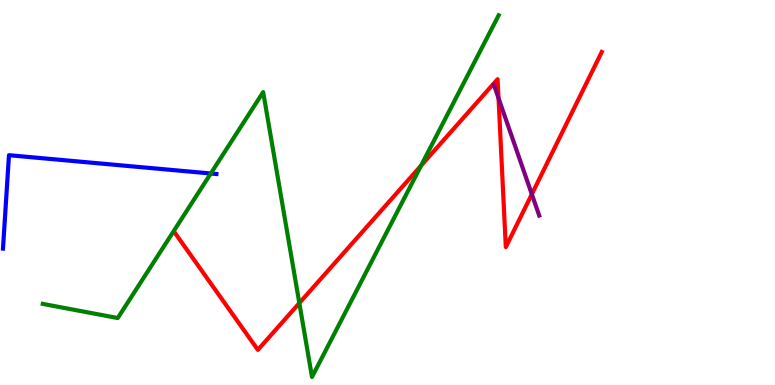[{'lines': ['blue', 'red'], 'intersections': []}, {'lines': ['green', 'red'], 'intersections': [{'x': 3.86, 'y': 2.13}, {'x': 5.43, 'y': 5.7}]}, {'lines': ['purple', 'red'], 'intersections': [{'x': 6.43, 'y': 7.45}, {'x': 6.86, 'y': 4.96}]}, {'lines': ['blue', 'green'], 'intersections': [{'x': 2.72, 'y': 5.49}]}, {'lines': ['blue', 'purple'], 'intersections': []}, {'lines': ['green', 'purple'], 'intersections': []}]